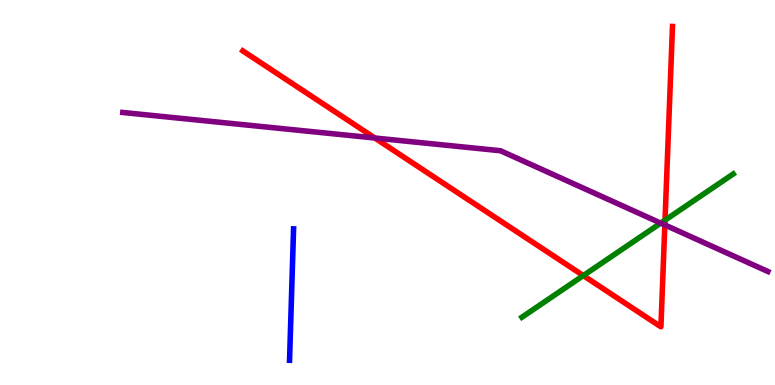[{'lines': ['blue', 'red'], 'intersections': []}, {'lines': ['green', 'red'], 'intersections': [{'x': 7.53, 'y': 2.84}, {'x': 8.58, 'y': 4.28}]}, {'lines': ['purple', 'red'], 'intersections': [{'x': 4.84, 'y': 6.42}, {'x': 8.58, 'y': 4.16}]}, {'lines': ['blue', 'green'], 'intersections': []}, {'lines': ['blue', 'purple'], 'intersections': []}, {'lines': ['green', 'purple'], 'intersections': [{'x': 8.53, 'y': 4.21}]}]